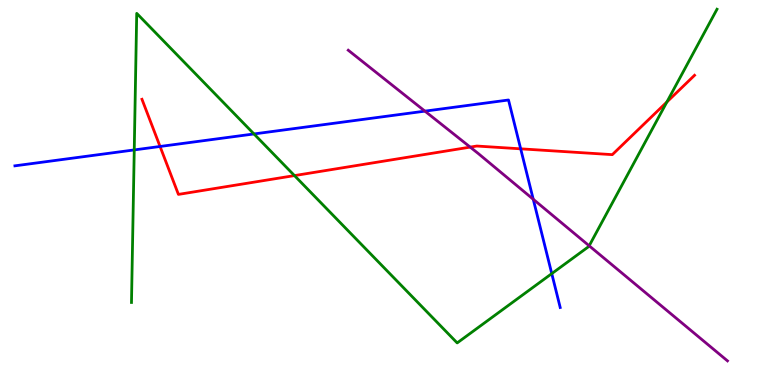[{'lines': ['blue', 'red'], 'intersections': [{'x': 2.07, 'y': 6.2}, {'x': 6.72, 'y': 6.13}]}, {'lines': ['green', 'red'], 'intersections': [{'x': 3.8, 'y': 5.44}, {'x': 8.6, 'y': 7.35}]}, {'lines': ['purple', 'red'], 'intersections': [{'x': 6.07, 'y': 6.18}]}, {'lines': ['blue', 'green'], 'intersections': [{'x': 1.73, 'y': 6.11}, {'x': 3.28, 'y': 6.52}, {'x': 7.12, 'y': 2.89}]}, {'lines': ['blue', 'purple'], 'intersections': [{'x': 5.48, 'y': 7.11}, {'x': 6.88, 'y': 4.82}]}, {'lines': ['green', 'purple'], 'intersections': [{'x': 7.6, 'y': 3.62}]}]